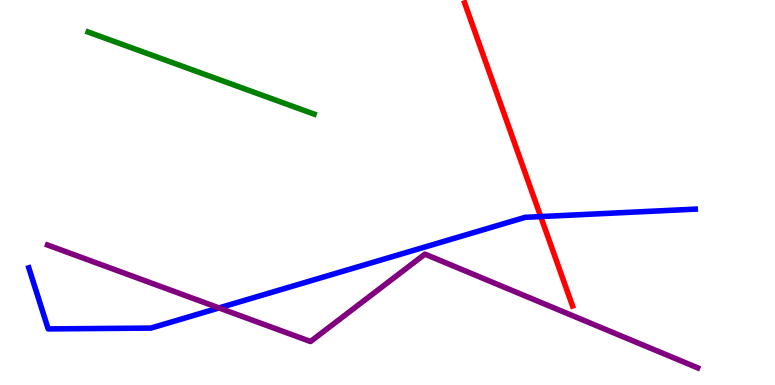[{'lines': ['blue', 'red'], 'intersections': [{'x': 6.98, 'y': 4.37}]}, {'lines': ['green', 'red'], 'intersections': []}, {'lines': ['purple', 'red'], 'intersections': []}, {'lines': ['blue', 'green'], 'intersections': []}, {'lines': ['blue', 'purple'], 'intersections': [{'x': 2.83, 'y': 2.0}]}, {'lines': ['green', 'purple'], 'intersections': []}]